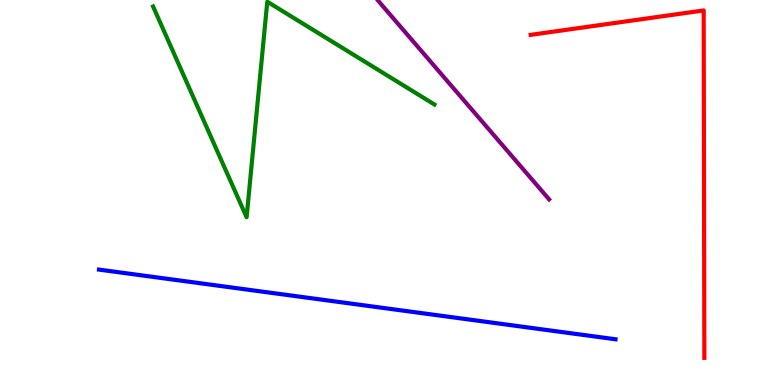[{'lines': ['blue', 'red'], 'intersections': []}, {'lines': ['green', 'red'], 'intersections': []}, {'lines': ['purple', 'red'], 'intersections': []}, {'lines': ['blue', 'green'], 'intersections': []}, {'lines': ['blue', 'purple'], 'intersections': []}, {'lines': ['green', 'purple'], 'intersections': []}]